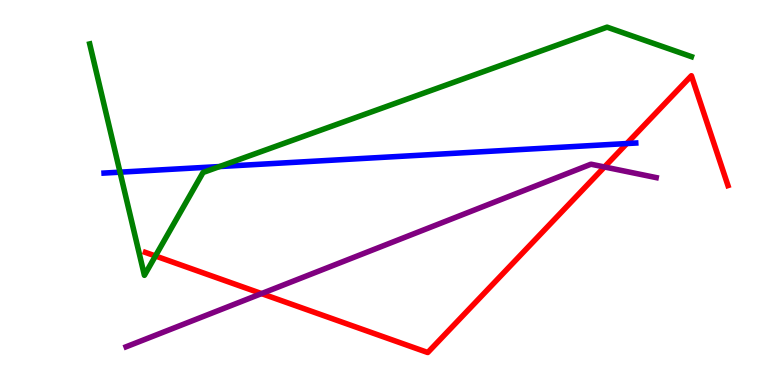[{'lines': ['blue', 'red'], 'intersections': [{'x': 8.09, 'y': 6.27}]}, {'lines': ['green', 'red'], 'intersections': [{'x': 2.01, 'y': 3.35}]}, {'lines': ['purple', 'red'], 'intersections': [{'x': 3.37, 'y': 2.37}, {'x': 7.8, 'y': 5.66}]}, {'lines': ['blue', 'green'], 'intersections': [{'x': 1.55, 'y': 5.53}, {'x': 2.83, 'y': 5.67}]}, {'lines': ['blue', 'purple'], 'intersections': []}, {'lines': ['green', 'purple'], 'intersections': []}]